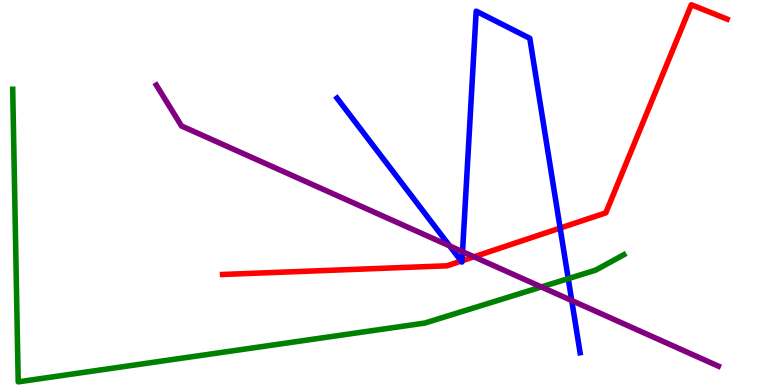[{'lines': ['blue', 'red'], 'intersections': [{'x': 5.95, 'y': 3.22}, {'x': 5.96, 'y': 3.23}, {'x': 7.23, 'y': 4.08}]}, {'lines': ['green', 'red'], 'intersections': []}, {'lines': ['purple', 'red'], 'intersections': [{'x': 6.12, 'y': 3.33}]}, {'lines': ['blue', 'green'], 'intersections': [{'x': 7.33, 'y': 2.76}]}, {'lines': ['blue', 'purple'], 'intersections': [{'x': 5.8, 'y': 3.61}, {'x': 5.97, 'y': 3.46}, {'x': 7.38, 'y': 2.19}]}, {'lines': ['green', 'purple'], 'intersections': [{'x': 6.99, 'y': 2.55}]}]